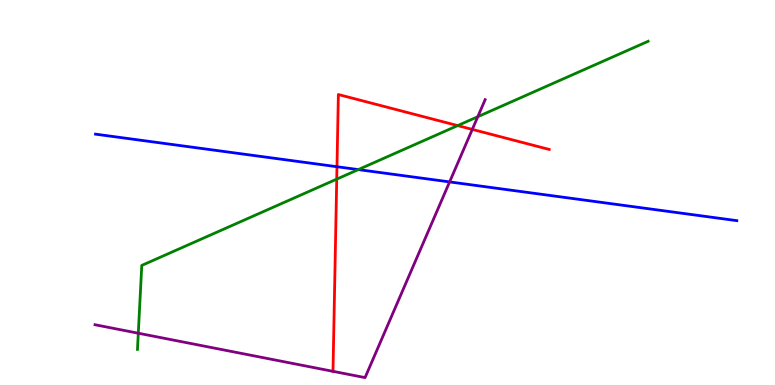[{'lines': ['blue', 'red'], 'intersections': [{'x': 4.35, 'y': 5.67}]}, {'lines': ['green', 'red'], 'intersections': [{'x': 4.34, 'y': 5.35}, {'x': 5.91, 'y': 6.74}]}, {'lines': ['purple', 'red'], 'intersections': [{'x': 4.3, 'y': 0.355}, {'x': 6.09, 'y': 6.64}]}, {'lines': ['blue', 'green'], 'intersections': [{'x': 4.62, 'y': 5.6}]}, {'lines': ['blue', 'purple'], 'intersections': [{'x': 5.8, 'y': 5.28}]}, {'lines': ['green', 'purple'], 'intersections': [{'x': 1.78, 'y': 1.35}, {'x': 6.17, 'y': 6.97}]}]